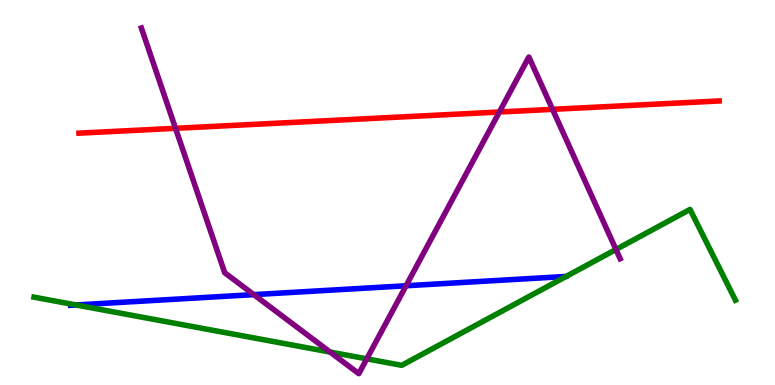[{'lines': ['blue', 'red'], 'intersections': []}, {'lines': ['green', 'red'], 'intersections': []}, {'lines': ['purple', 'red'], 'intersections': [{'x': 2.27, 'y': 6.67}, {'x': 6.44, 'y': 7.09}, {'x': 7.13, 'y': 7.16}]}, {'lines': ['blue', 'green'], 'intersections': [{'x': 0.982, 'y': 2.08}]}, {'lines': ['blue', 'purple'], 'intersections': [{'x': 3.27, 'y': 2.35}, {'x': 5.24, 'y': 2.58}]}, {'lines': ['green', 'purple'], 'intersections': [{'x': 4.26, 'y': 0.856}, {'x': 4.73, 'y': 0.679}, {'x': 7.95, 'y': 3.52}]}]